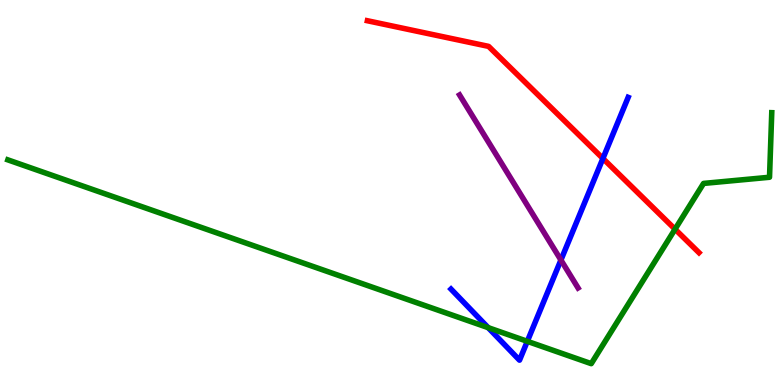[{'lines': ['blue', 'red'], 'intersections': [{'x': 7.78, 'y': 5.88}]}, {'lines': ['green', 'red'], 'intersections': [{'x': 8.71, 'y': 4.05}]}, {'lines': ['purple', 'red'], 'intersections': []}, {'lines': ['blue', 'green'], 'intersections': [{'x': 6.3, 'y': 1.49}, {'x': 6.8, 'y': 1.13}]}, {'lines': ['blue', 'purple'], 'intersections': [{'x': 7.24, 'y': 3.25}]}, {'lines': ['green', 'purple'], 'intersections': []}]